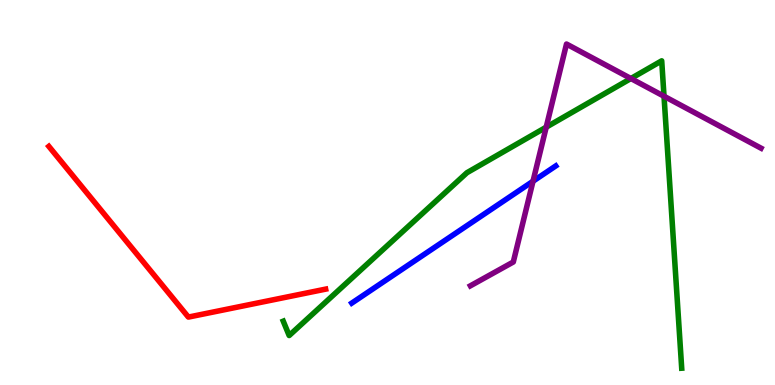[{'lines': ['blue', 'red'], 'intersections': []}, {'lines': ['green', 'red'], 'intersections': []}, {'lines': ['purple', 'red'], 'intersections': []}, {'lines': ['blue', 'green'], 'intersections': []}, {'lines': ['blue', 'purple'], 'intersections': [{'x': 6.88, 'y': 5.29}]}, {'lines': ['green', 'purple'], 'intersections': [{'x': 7.05, 'y': 6.7}, {'x': 8.14, 'y': 7.96}, {'x': 8.57, 'y': 7.5}]}]